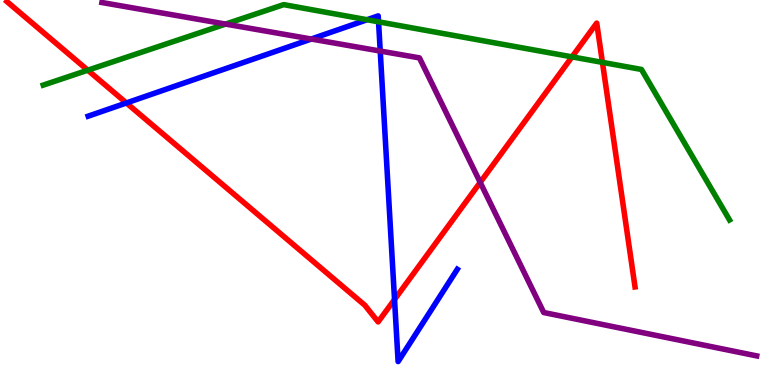[{'lines': ['blue', 'red'], 'intersections': [{'x': 1.63, 'y': 7.33}, {'x': 5.09, 'y': 2.22}]}, {'lines': ['green', 'red'], 'intersections': [{'x': 1.13, 'y': 8.18}, {'x': 7.38, 'y': 8.52}, {'x': 7.77, 'y': 8.38}]}, {'lines': ['purple', 'red'], 'intersections': [{'x': 6.2, 'y': 5.26}]}, {'lines': ['blue', 'green'], 'intersections': [{'x': 4.74, 'y': 9.49}, {'x': 4.88, 'y': 9.43}]}, {'lines': ['blue', 'purple'], 'intersections': [{'x': 4.02, 'y': 8.99}, {'x': 4.91, 'y': 8.67}]}, {'lines': ['green', 'purple'], 'intersections': [{'x': 2.91, 'y': 9.37}]}]